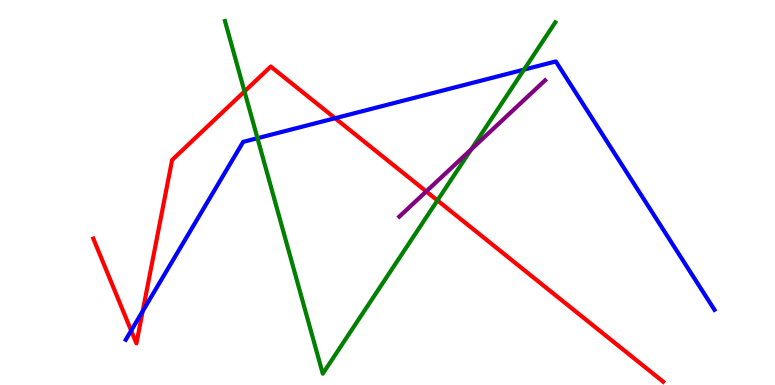[{'lines': ['blue', 'red'], 'intersections': [{'x': 1.69, 'y': 1.41}, {'x': 1.84, 'y': 1.92}, {'x': 4.32, 'y': 6.93}]}, {'lines': ['green', 'red'], 'intersections': [{'x': 3.15, 'y': 7.62}, {'x': 5.64, 'y': 4.79}]}, {'lines': ['purple', 'red'], 'intersections': [{'x': 5.5, 'y': 5.03}]}, {'lines': ['blue', 'green'], 'intersections': [{'x': 3.32, 'y': 6.41}, {'x': 6.76, 'y': 8.19}]}, {'lines': ['blue', 'purple'], 'intersections': []}, {'lines': ['green', 'purple'], 'intersections': [{'x': 6.08, 'y': 6.12}]}]